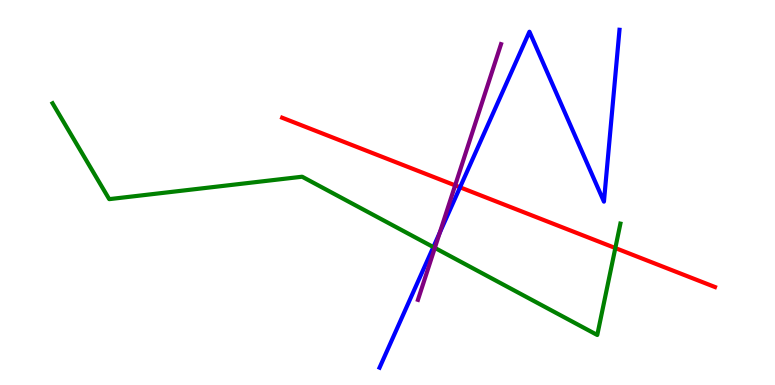[{'lines': ['blue', 'red'], 'intersections': [{'x': 5.94, 'y': 5.14}]}, {'lines': ['green', 'red'], 'intersections': [{'x': 7.94, 'y': 3.56}]}, {'lines': ['purple', 'red'], 'intersections': [{'x': 5.87, 'y': 5.18}]}, {'lines': ['blue', 'green'], 'intersections': [{'x': 5.59, 'y': 3.58}]}, {'lines': ['blue', 'purple'], 'intersections': [{'x': 5.67, 'y': 3.95}]}, {'lines': ['green', 'purple'], 'intersections': [{'x': 5.61, 'y': 3.56}]}]